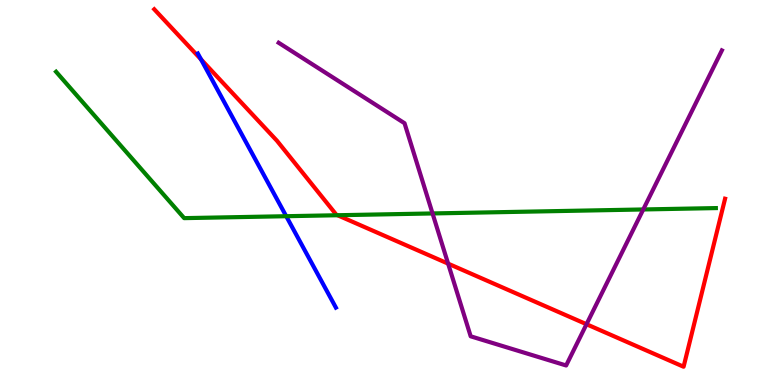[{'lines': ['blue', 'red'], 'intersections': [{'x': 2.59, 'y': 8.46}]}, {'lines': ['green', 'red'], 'intersections': [{'x': 4.36, 'y': 4.41}]}, {'lines': ['purple', 'red'], 'intersections': [{'x': 5.78, 'y': 3.15}, {'x': 7.57, 'y': 1.58}]}, {'lines': ['blue', 'green'], 'intersections': [{'x': 3.69, 'y': 4.38}]}, {'lines': ['blue', 'purple'], 'intersections': []}, {'lines': ['green', 'purple'], 'intersections': [{'x': 5.58, 'y': 4.46}, {'x': 8.3, 'y': 4.56}]}]